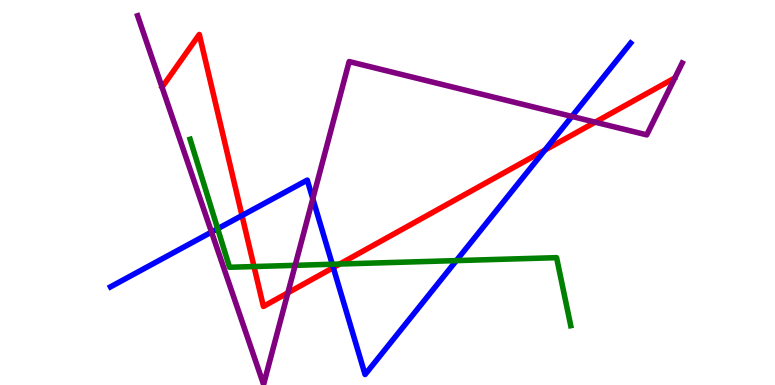[{'lines': ['blue', 'red'], 'intersections': [{'x': 3.12, 'y': 4.4}, {'x': 4.3, 'y': 3.05}, {'x': 7.03, 'y': 6.1}]}, {'lines': ['green', 'red'], 'intersections': [{'x': 3.28, 'y': 3.08}, {'x': 4.38, 'y': 3.14}]}, {'lines': ['purple', 'red'], 'intersections': [{'x': 3.71, 'y': 2.39}, {'x': 7.68, 'y': 6.83}]}, {'lines': ['blue', 'green'], 'intersections': [{'x': 2.81, 'y': 4.06}, {'x': 4.29, 'y': 3.14}, {'x': 5.89, 'y': 3.23}]}, {'lines': ['blue', 'purple'], 'intersections': [{'x': 2.73, 'y': 3.97}, {'x': 4.04, 'y': 4.84}, {'x': 7.38, 'y': 6.98}]}, {'lines': ['green', 'purple'], 'intersections': [{'x': 3.81, 'y': 3.11}]}]